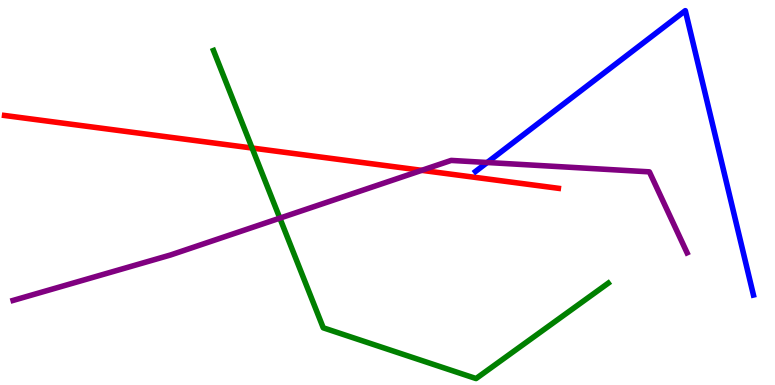[{'lines': ['blue', 'red'], 'intersections': []}, {'lines': ['green', 'red'], 'intersections': [{'x': 3.25, 'y': 6.16}]}, {'lines': ['purple', 'red'], 'intersections': [{'x': 5.44, 'y': 5.58}]}, {'lines': ['blue', 'green'], 'intersections': []}, {'lines': ['blue', 'purple'], 'intersections': [{'x': 6.29, 'y': 5.78}]}, {'lines': ['green', 'purple'], 'intersections': [{'x': 3.61, 'y': 4.33}]}]